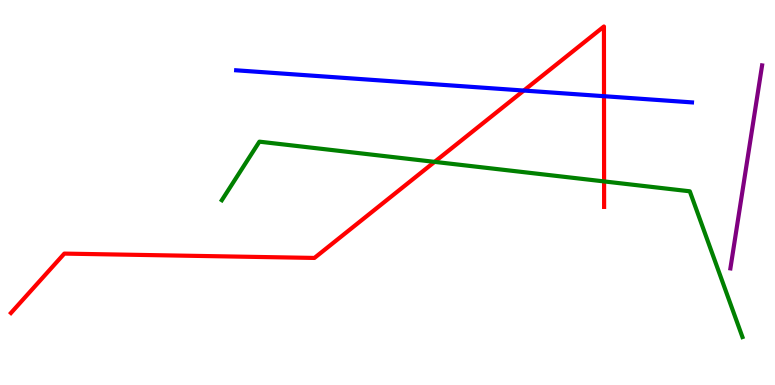[{'lines': ['blue', 'red'], 'intersections': [{'x': 6.76, 'y': 7.65}, {'x': 7.79, 'y': 7.5}]}, {'lines': ['green', 'red'], 'intersections': [{'x': 5.61, 'y': 5.8}, {'x': 7.79, 'y': 5.29}]}, {'lines': ['purple', 'red'], 'intersections': []}, {'lines': ['blue', 'green'], 'intersections': []}, {'lines': ['blue', 'purple'], 'intersections': []}, {'lines': ['green', 'purple'], 'intersections': []}]